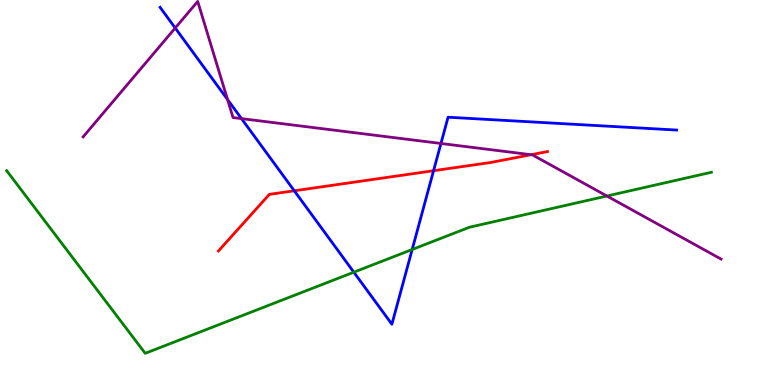[{'lines': ['blue', 'red'], 'intersections': [{'x': 3.8, 'y': 5.04}, {'x': 5.59, 'y': 5.57}]}, {'lines': ['green', 'red'], 'intersections': []}, {'lines': ['purple', 'red'], 'intersections': [{'x': 6.85, 'y': 5.98}]}, {'lines': ['blue', 'green'], 'intersections': [{'x': 4.57, 'y': 2.93}, {'x': 5.32, 'y': 3.52}]}, {'lines': ['blue', 'purple'], 'intersections': [{'x': 2.26, 'y': 9.27}, {'x': 2.94, 'y': 7.41}, {'x': 3.12, 'y': 6.92}, {'x': 5.69, 'y': 6.27}]}, {'lines': ['green', 'purple'], 'intersections': [{'x': 7.83, 'y': 4.91}]}]